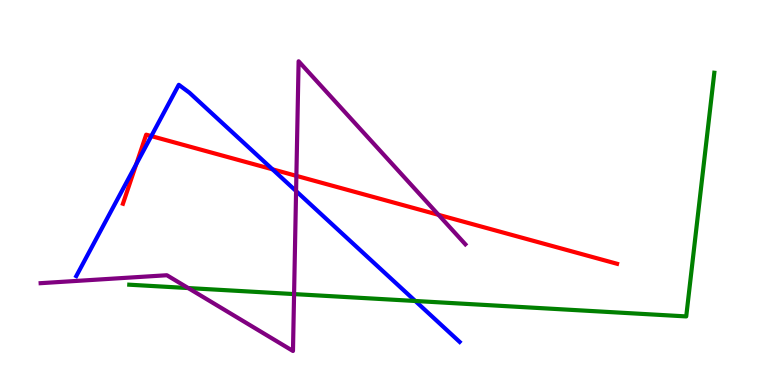[{'lines': ['blue', 'red'], 'intersections': [{'x': 1.76, 'y': 5.74}, {'x': 1.95, 'y': 6.47}, {'x': 3.52, 'y': 5.6}]}, {'lines': ['green', 'red'], 'intersections': []}, {'lines': ['purple', 'red'], 'intersections': [{'x': 3.82, 'y': 5.43}, {'x': 5.66, 'y': 4.42}]}, {'lines': ['blue', 'green'], 'intersections': [{'x': 5.36, 'y': 2.18}]}, {'lines': ['blue', 'purple'], 'intersections': [{'x': 3.82, 'y': 5.04}]}, {'lines': ['green', 'purple'], 'intersections': [{'x': 2.43, 'y': 2.52}, {'x': 3.79, 'y': 2.36}]}]